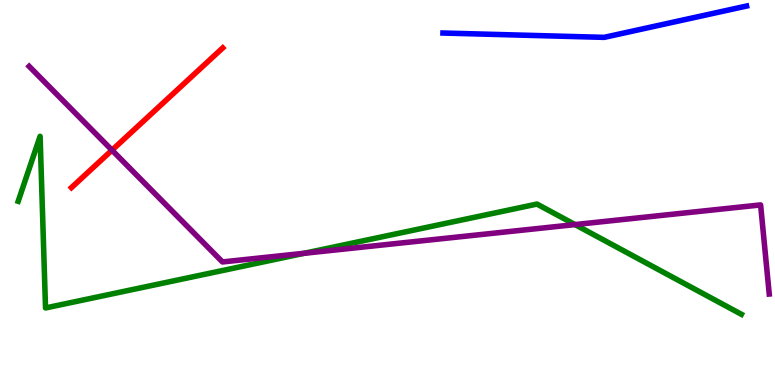[{'lines': ['blue', 'red'], 'intersections': []}, {'lines': ['green', 'red'], 'intersections': []}, {'lines': ['purple', 'red'], 'intersections': [{'x': 1.45, 'y': 6.1}]}, {'lines': ['blue', 'green'], 'intersections': []}, {'lines': ['blue', 'purple'], 'intersections': []}, {'lines': ['green', 'purple'], 'intersections': [{'x': 3.92, 'y': 3.42}, {'x': 7.42, 'y': 4.17}]}]